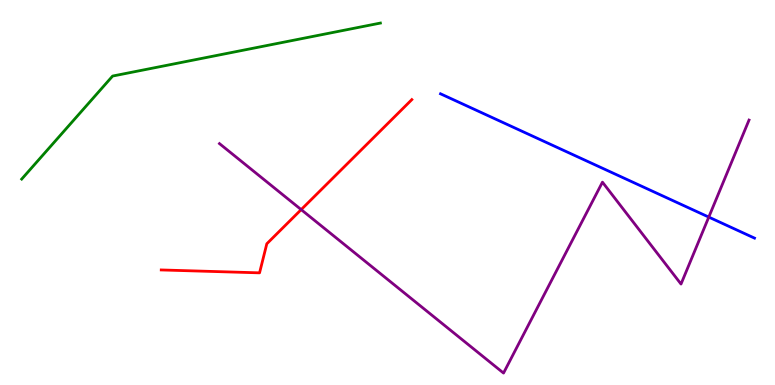[{'lines': ['blue', 'red'], 'intersections': []}, {'lines': ['green', 'red'], 'intersections': []}, {'lines': ['purple', 'red'], 'intersections': [{'x': 3.89, 'y': 4.56}]}, {'lines': ['blue', 'green'], 'intersections': []}, {'lines': ['blue', 'purple'], 'intersections': [{'x': 9.15, 'y': 4.36}]}, {'lines': ['green', 'purple'], 'intersections': []}]